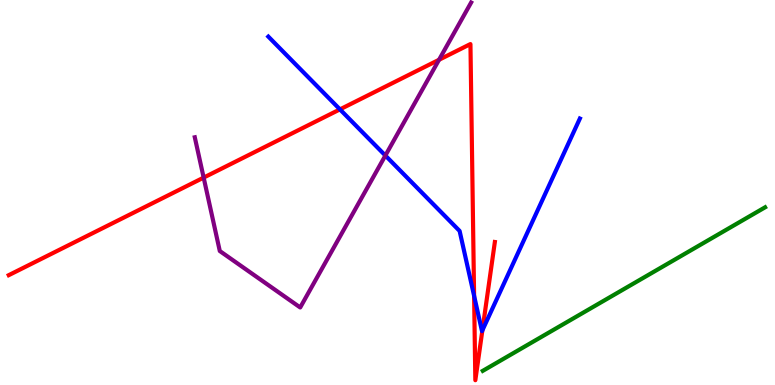[{'lines': ['blue', 'red'], 'intersections': [{'x': 4.39, 'y': 7.16}, {'x': 6.12, 'y': 2.32}, {'x': 6.22, 'y': 1.42}]}, {'lines': ['green', 'red'], 'intersections': []}, {'lines': ['purple', 'red'], 'intersections': [{'x': 2.63, 'y': 5.39}, {'x': 5.67, 'y': 8.45}]}, {'lines': ['blue', 'green'], 'intersections': []}, {'lines': ['blue', 'purple'], 'intersections': [{'x': 4.97, 'y': 5.96}]}, {'lines': ['green', 'purple'], 'intersections': []}]